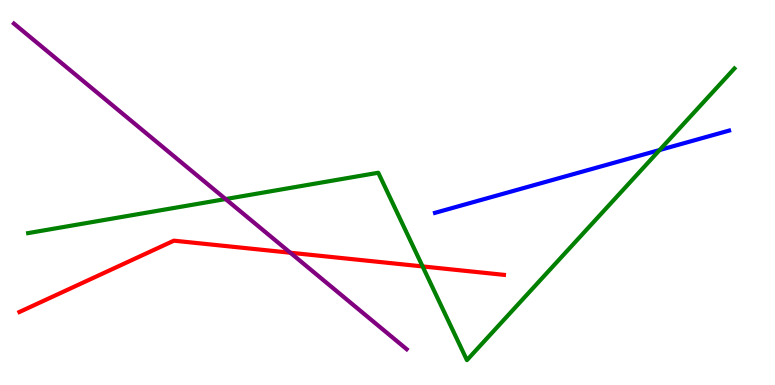[{'lines': ['blue', 'red'], 'intersections': []}, {'lines': ['green', 'red'], 'intersections': [{'x': 5.45, 'y': 3.08}]}, {'lines': ['purple', 'red'], 'intersections': [{'x': 3.75, 'y': 3.44}]}, {'lines': ['blue', 'green'], 'intersections': [{'x': 8.51, 'y': 6.1}]}, {'lines': ['blue', 'purple'], 'intersections': []}, {'lines': ['green', 'purple'], 'intersections': [{'x': 2.91, 'y': 4.83}]}]